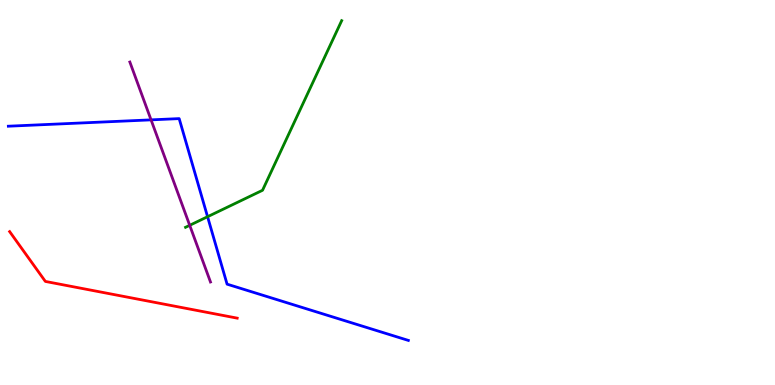[{'lines': ['blue', 'red'], 'intersections': []}, {'lines': ['green', 'red'], 'intersections': []}, {'lines': ['purple', 'red'], 'intersections': []}, {'lines': ['blue', 'green'], 'intersections': [{'x': 2.68, 'y': 4.37}]}, {'lines': ['blue', 'purple'], 'intersections': [{'x': 1.95, 'y': 6.89}]}, {'lines': ['green', 'purple'], 'intersections': [{'x': 2.45, 'y': 4.15}]}]